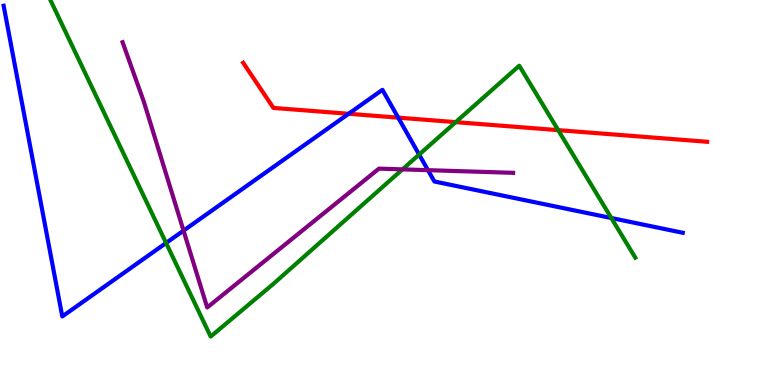[{'lines': ['blue', 'red'], 'intersections': [{'x': 4.5, 'y': 7.04}, {'x': 5.14, 'y': 6.94}]}, {'lines': ['green', 'red'], 'intersections': [{'x': 5.88, 'y': 6.83}, {'x': 7.2, 'y': 6.62}]}, {'lines': ['purple', 'red'], 'intersections': []}, {'lines': ['blue', 'green'], 'intersections': [{'x': 2.14, 'y': 3.69}, {'x': 5.41, 'y': 5.99}, {'x': 7.89, 'y': 4.34}]}, {'lines': ['blue', 'purple'], 'intersections': [{'x': 2.37, 'y': 4.01}, {'x': 5.52, 'y': 5.58}]}, {'lines': ['green', 'purple'], 'intersections': [{'x': 5.19, 'y': 5.6}]}]